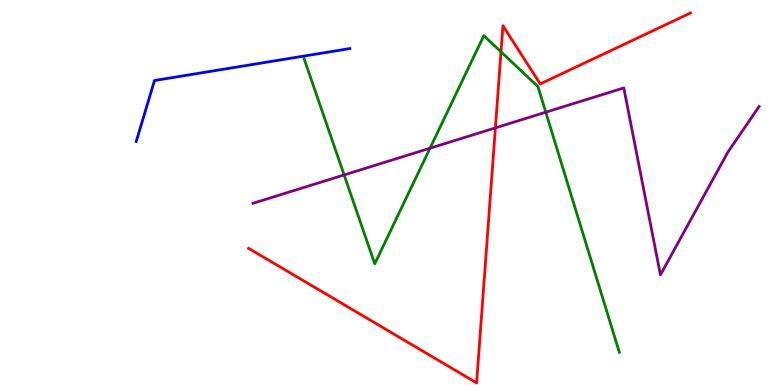[{'lines': ['blue', 'red'], 'intersections': []}, {'lines': ['green', 'red'], 'intersections': [{'x': 6.46, 'y': 8.65}]}, {'lines': ['purple', 'red'], 'intersections': [{'x': 6.39, 'y': 6.68}]}, {'lines': ['blue', 'green'], 'intersections': []}, {'lines': ['blue', 'purple'], 'intersections': []}, {'lines': ['green', 'purple'], 'intersections': [{'x': 4.44, 'y': 5.46}, {'x': 5.55, 'y': 6.15}, {'x': 7.04, 'y': 7.09}]}]